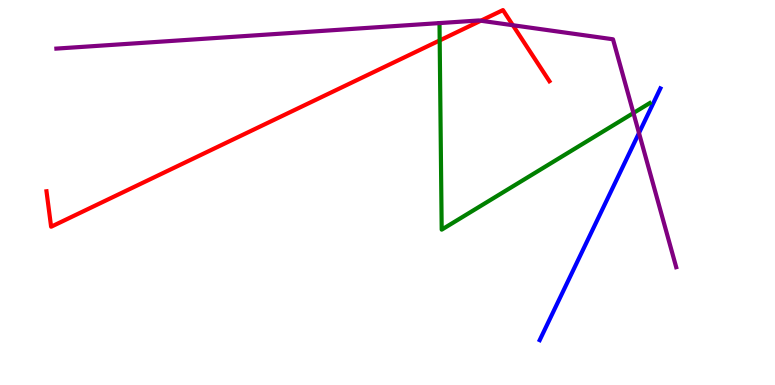[{'lines': ['blue', 'red'], 'intersections': []}, {'lines': ['green', 'red'], 'intersections': [{'x': 5.67, 'y': 8.95}]}, {'lines': ['purple', 'red'], 'intersections': [{'x': 6.2, 'y': 9.46}, {'x': 6.62, 'y': 9.34}]}, {'lines': ['blue', 'green'], 'intersections': []}, {'lines': ['blue', 'purple'], 'intersections': [{'x': 8.24, 'y': 6.54}]}, {'lines': ['green', 'purple'], 'intersections': [{'x': 8.17, 'y': 7.06}]}]